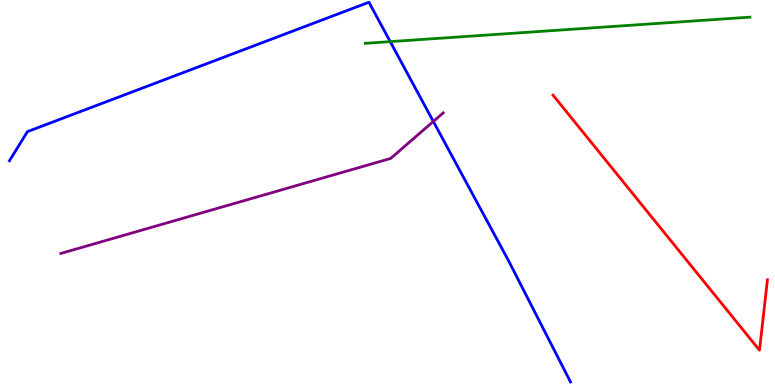[{'lines': ['blue', 'red'], 'intersections': []}, {'lines': ['green', 'red'], 'intersections': []}, {'lines': ['purple', 'red'], 'intersections': []}, {'lines': ['blue', 'green'], 'intersections': [{'x': 5.03, 'y': 8.92}]}, {'lines': ['blue', 'purple'], 'intersections': [{'x': 5.59, 'y': 6.85}]}, {'lines': ['green', 'purple'], 'intersections': []}]